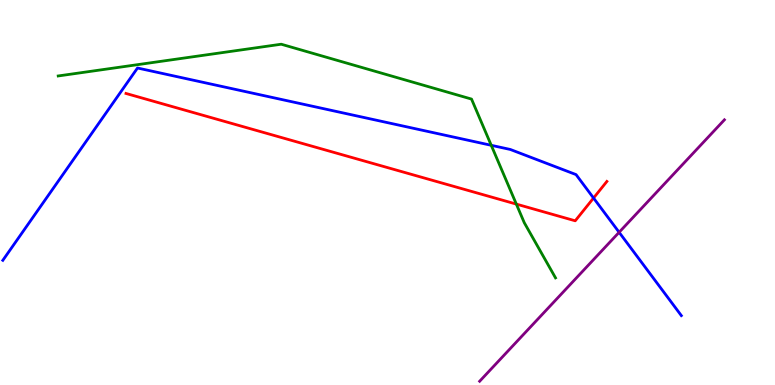[{'lines': ['blue', 'red'], 'intersections': [{'x': 7.66, 'y': 4.86}]}, {'lines': ['green', 'red'], 'intersections': [{'x': 6.66, 'y': 4.7}]}, {'lines': ['purple', 'red'], 'intersections': []}, {'lines': ['blue', 'green'], 'intersections': [{'x': 6.34, 'y': 6.23}]}, {'lines': ['blue', 'purple'], 'intersections': [{'x': 7.99, 'y': 3.97}]}, {'lines': ['green', 'purple'], 'intersections': []}]